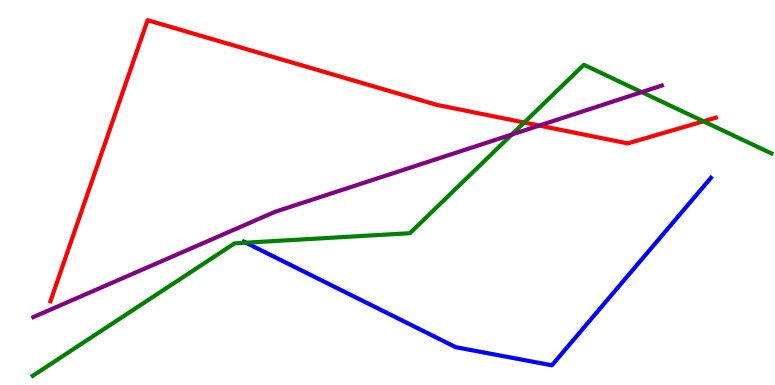[{'lines': ['blue', 'red'], 'intersections': []}, {'lines': ['green', 'red'], 'intersections': [{'x': 6.76, 'y': 6.82}, {'x': 9.08, 'y': 6.85}]}, {'lines': ['purple', 'red'], 'intersections': [{'x': 6.96, 'y': 6.74}]}, {'lines': ['blue', 'green'], 'intersections': [{'x': 3.17, 'y': 3.7}]}, {'lines': ['blue', 'purple'], 'intersections': []}, {'lines': ['green', 'purple'], 'intersections': [{'x': 6.6, 'y': 6.51}, {'x': 8.28, 'y': 7.61}]}]